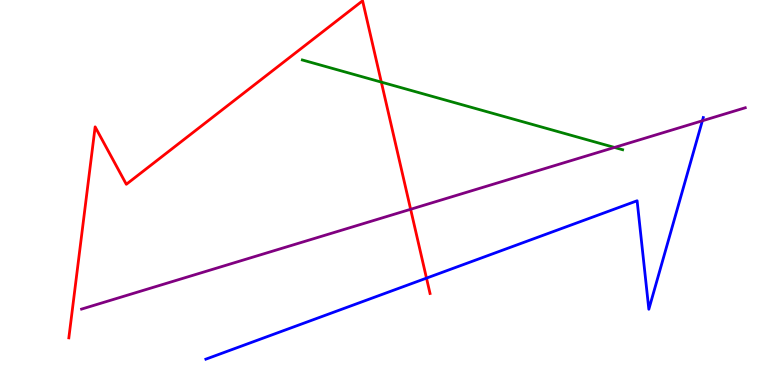[{'lines': ['blue', 'red'], 'intersections': [{'x': 5.5, 'y': 2.78}]}, {'lines': ['green', 'red'], 'intersections': [{'x': 4.92, 'y': 7.87}]}, {'lines': ['purple', 'red'], 'intersections': [{'x': 5.3, 'y': 4.56}]}, {'lines': ['blue', 'green'], 'intersections': []}, {'lines': ['blue', 'purple'], 'intersections': [{'x': 9.06, 'y': 6.86}]}, {'lines': ['green', 'purple'], 'intersections': [{'x': 7.93, 'y': 6.17}]}]